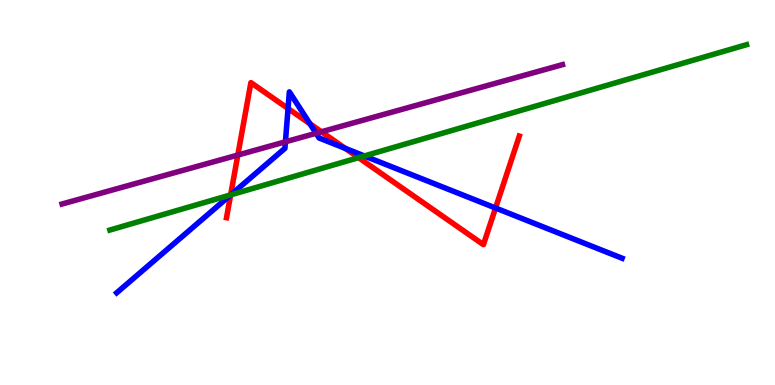[{'lines': ['blue', 'red'], 'intersections': [{'x': 2.98, 'y': 4.94}, {'x': 3.72, 'y': 7.18}, {'x': 4.0, 'y': 6.79}, {'x': 4.45, 'y': 6.15}, {'x': 6.39, 'y': 4.6}]}, {'lines': ['green', 'red'], 'intersections': [{'x': 2.98, 'y': 4.94}, {'x': 4.63, 'y': 5.91}]}, {'lines': ['purple', 'red'], 'intersections': [{'x': 3.07, 'y': 5.97}, {'x': 4.15, 'y': 6.58}]}, {'lines': ['blue', 'green'], 'intersections': [{'x': 2.98, 'y': 4.94}, {'x': 4.7, 'y': 5.95}]}, {'lines': ['blue', 'purple'], 'intersections': [{'x': 3.68, 'y': 6.32}, {'x': 4.08, 'y': 6.54}]}, {'lines': ['green', 'purple'], 'intersections': []}]